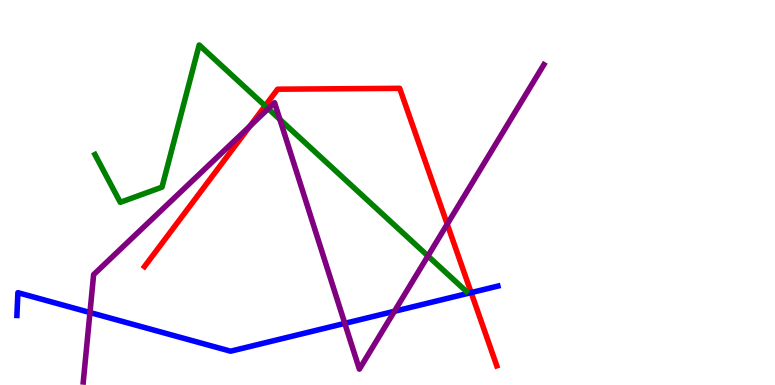[{'lines': ['blue', 'red'], 'intersections': [{'x': 6.08, 'y': 2.4}]}, {'lines': ['green', 'red'], 'intersections': [{'x': 3.42, 'y': 7.25}]}, {'lines': ['purple', 'red'], 'intersections': [{'x': 3.22, 'y': 6.72}, {'x': 5.77, 'y': 4.18}]}, {'lines': ['blue', 'green'], 'intersections': []}, {'lines': ['blue', 'purple'], 'intersections': [{'x': 1.16, 'y': 1.88}, {'x': 4.45, 'y': 1.6}, {'x': 5.09, 'y': 1.91}]}, {'lines': ['green', 'purple'], 'intersections': [{'x': 3.46, 'y': 7.18}, {'x': 3.61, 'y': 6.9}, {'x': 5.52, 'y': 3.35}]}]